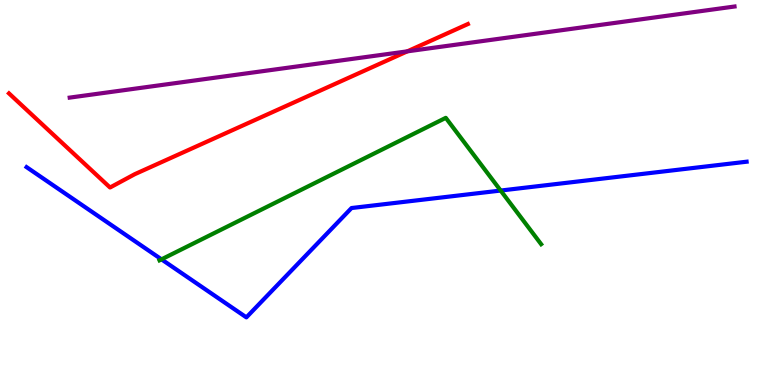[{'lines': ['blue', 'red'], 'intersections': []}, {'lines': ['green', 'red'], 'intersections': []}, {'lines': ['purple', 'red'], 'intersections': [{'x': 5.26, 'y': 8.67}]}, {'lines': ['blue', 'green'], 'intersections': [{'x': 2.08, 'y': 3.26}, {'x': 6.46, 'y': 5.05}]}, {'lines': ['blue', 'purple'], 'intersections': []}, {'lines': ['green', 'purple'], 'intersections': []}]